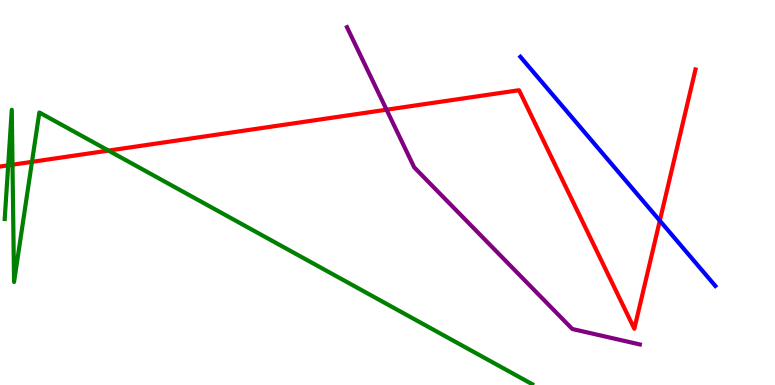[{'lines': ['blue', 'red'], 'intersections': [{'x': 8.51, 'y': 4.27}]}, {'lines': ['green', 'red'], 'intersections': [{'x': 0.106, 'y': 5.71}, {'x': 0.161, 'y': 5.72}, {'x': 0.413, 'y': 5.8}, {'x': 1.4, 'y': 6.09}]}, {'lines': ['purple', 'red'], 'intersections': [{'x': 4.99, 'y': 7.15}]}, {'lines': ['blue', 'green'], 'intersections': []}, {'lines': ['blue', 'purple'], 'intersections': []}, {'lines': ['green', 'purple'], 'intersections': []}]